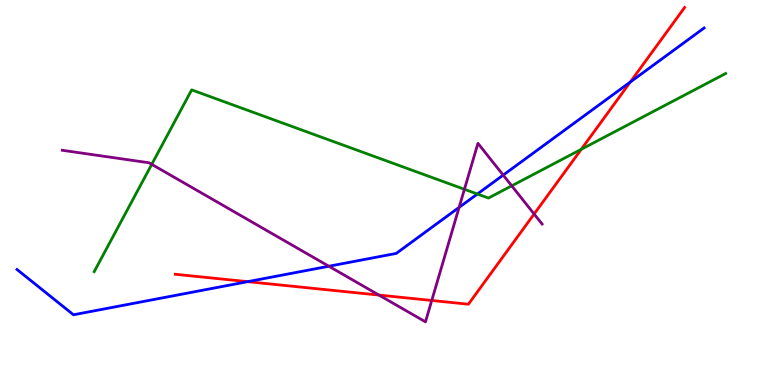[{'lines': ['blue', 'red'], 'intersections': [{'x': 3.2, 'y': 2.68}, {'x': 8.13, 'y': 7.87}]}, {'lines': ['green', 'red'], 'intersections': [{'x': 7.5, 'y': 6.12}]}, {'lines': ['purple', 'red'], 'intersections': [{'x': 4.89, 'y': 2.34}, {'x': 5.57, 'y': 2.2}, {'x': 6.89, 'y': 4.44}]}, {'lines': ['blue', 'green'], 'intersections': [{'x': 6.16, 'y': 4.96}]}, {'lines': ['blue', 'purple'], 'intersections': [{'x': 4.24, 'y': 3.08}, {'x': 5.92, 'y': 4.61}, {'x': 6.49, 'y': 5.45}]}, {'lines': ['green', 'purple'], 'intersections': [{'x': 1.96, 'y': 5.73}, {'x': 5.99, 'y': 5.08}, {'x': 6.6, 'y': 5.17}]}]